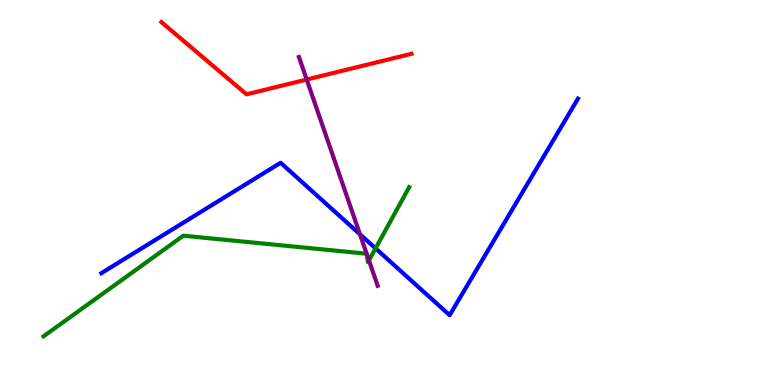[{'lines': ['blue', 'red'], 'intersections': []}, {'lines': ['green', 'red'], 'intersections': []}, {'lines': ['purple', 'red'], 'intersections': [{'x': 3.96, 'y': 7.93}]}, {'lines': ['blue', 'green'], 'intersections': [{'x': 4.85, 'y': 3.55}]}, {'lines': ['blue', 'purple'], 'intersections': [{'x': 4.64, 'y': 3.91}]}, {'lines': ['green', 'purple'], 'intersections': [{'x': 4.73, 'y': 3.41}, {'x': 4.73, 'y': 3.4}, {'x': 4.76, 'y': 3.24}]}]